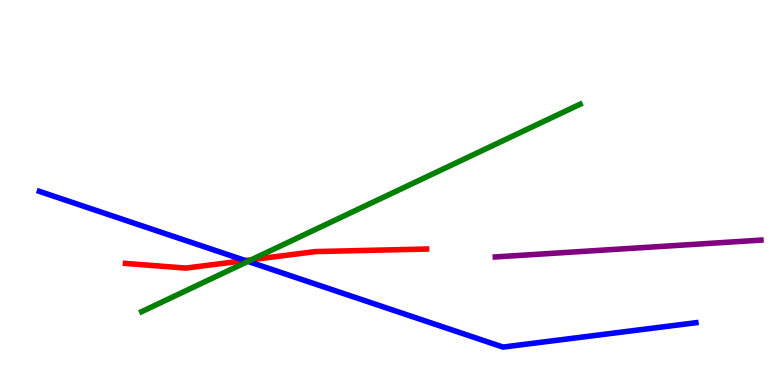[{'lines': ['blue', 'red'], 'intersections': [{'x': 3.17, 'y': 3.23}]}, {'lines': ['green', 'red'], 'intersections': [{'x': 3.24, 'y': 3.25}]}, {'lines': ['purple', 'red'], 'intersections': []}, {'lines': ['blue', 'green'], 'intersections': [{'x': 3.2, 'y': 3.21}]}, {'lines': ['blue', 'purple'], 'intersections': []}, {'lines': ['green', 'purple'], 'intersections': []}]